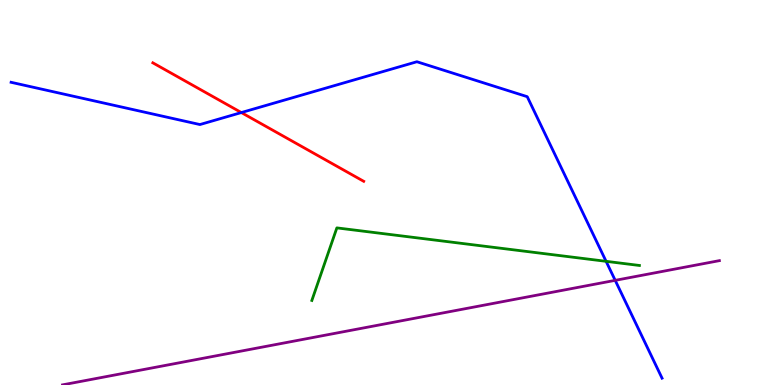[{'lines': ['blue', 'red'], 'intersections': [{'x': 3.11, 'y': 7.08}]}, {'lines': ['green', 'red'], 'intersections': []}, {'lines': ['purple', 'red'], 'intersections': []}, {'lines': ['blue', 'green'], 'intersections': [{'x': 7.82, 'y': 3.21}]}, {'lines': ['blue', 'purple'], 'intersections': [{'x': 7.94, 'y': 2.72}]}, {'lines': ['green', 'purple'], 'intersections': []}]